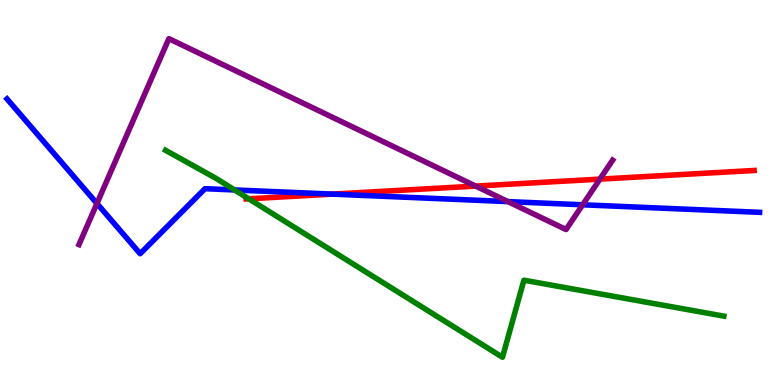[{'lines': ['blue', 'red'], 'intersections': [{'x': 4.29, 'y': 4.96}]}, {'lines': ['green', 'red'], 'intersections': [{'x': 3.21, 'y': 4.84}]}, {'lines': ['purple', 'red'], 'intersections': [{'x': 6.14, 'y': 5.17}, {'x': 7.74, 'y': 5.35}]}, {'lines': ['blue', 'green'], 'intersections': [{'x': 3.03, 'y': 5.07}]}, {'lines': ['blue', 'purple'], 'intersections': [{'x': 1.25, 'y': 4.72}, {'x': 6.55, 'y': 4.76}, {'x': 7.52, 'y': 4.68}]}, {'lines': ['green', 'purple'], 'intersections': []}]